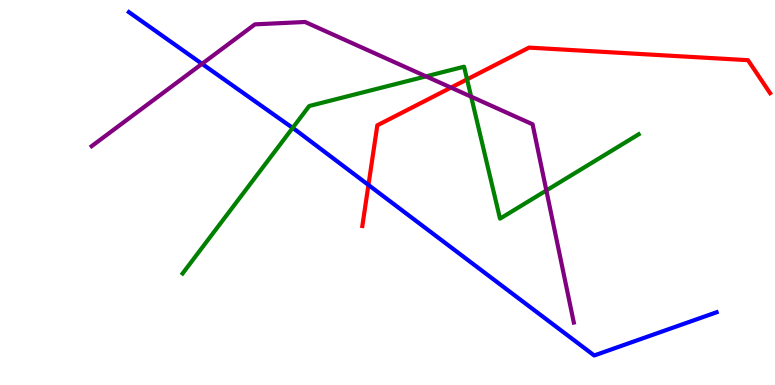[{'lines': ['blue', 'red'], 'intersections': [{'x': 4.75, 'y': 5.2}]}, {'lines': ['green', 'red'], 'intersections': [{'x': 6.03, 'y': 7.94}]}, {'lines': ['purple', 'red'], 'intersections': [{'x': 5.82, 'y': 7.72}]}, {'lines': ['blue', 'green'], 'intersections': [{'x': 3.78, 'y': 6.68}]}, {'lines': ['blue', 'purple'], 'intersections': [{'x': 2.61, 'y': 8.34}]}, {'lines': ['green', 'purple'], 'intersections': [{'x': 5.5, 'y': 8.02}, {'x': 6.08, 'y': 7.49}, {'x': 7.05, 'y': 5.05}]}]